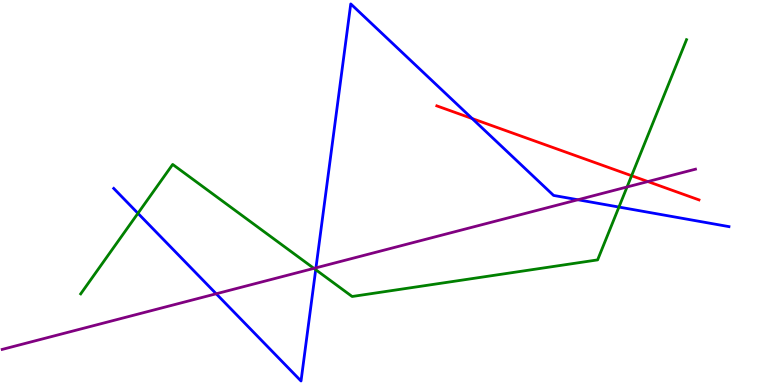[{'lines': ['blue', 'red'], 'intersections': [{'x': 6.09, 'y': 6.92}]}, {'lines': ['green', 'red'], 'intersections': [{'x': 8.15, 'y': 5.44}]}, {'lines': ['purple', 'red'], 'intersections': [{'x': 8.36, 'y': 5.28}]}, {'lines': ['blue', 'green'], 'intersections': [{'x': 1.78, 'y': 4.46}, {'x': 4.07, 'y': 3.0}, {'x': 7.99, 'y': 4.62}]}, {'lines': ['blue', 'purple'], 'intersections': [{'x': 2.79, 'y': 2.37}, {'x': 4.08, 'y': 3.04}, {'x': 7.46, 'y': 4.81}]}, {'lines': ['green', 'purple'], 'intersections': [{'x': 4.05, 'y': 3.03}, {'x': 8.09, 'y': 5.14}]}]